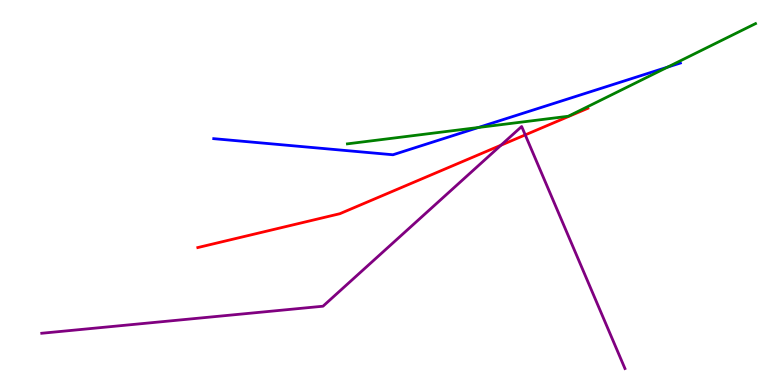[{'lines': ['blue', 'red'], 'intersections': []}, {'lines': ['green', 'red'], 'intersections': []}, {'lines': ['purple', 'red'], 'intersections': [{'x': 6.46, 'y': 6.23}, {'x': 6.78, 'y': 6.5}]}, {'lines': ['blue', 'green'], 'intersections': [{'x': 6.17, 'y': 6.69}, {'x': 8.61, 'y': 8.26}]}, {'lines': ['blue', 'purple'], 'intersections': []}, {'lines': ['green', 'purple'], 'intersections': []}]